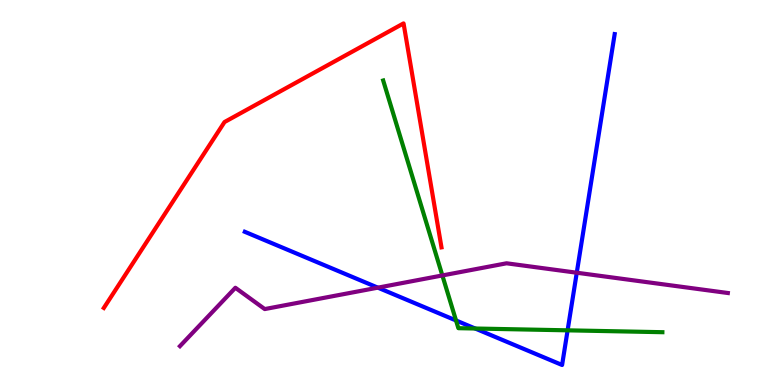[{'lines': ['blue', 'red'], 'intersections': []}, {'lines': ['green', 'red'], 'intersections': []}, {'lines': ['purple', 'red'], 'intersections': []}, {'lines': ['blue', 'green'], 'intersections': [{'x': 5.88, 'y': 1.68}, {'x': 6.13, 'y': 1.47}, {'x': 7.32, 'y': 1.42}]}, {'lines': ['blue', 'purple'], 'intersections': [{'x': 4.88, 'y': 2.53}, {'x': 7.44, 'y': 2.92}]}, {'lines': ['green', 'purple'], 'intersections': [{'x': 5.71, 'y': 2.85}]}]